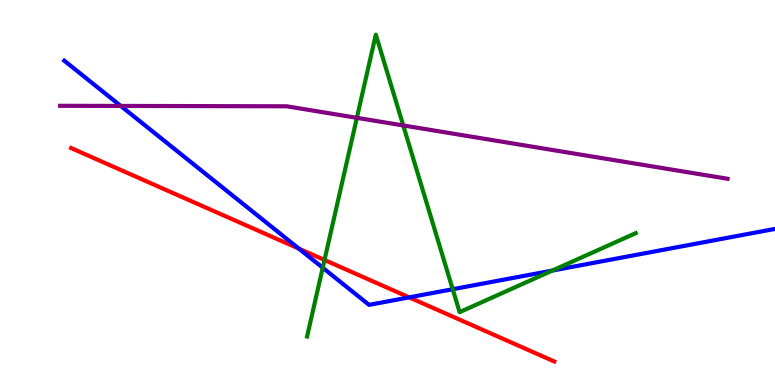[{'lines': ['blue', 'red'], 'intersections': [{'x': 3.86, 'y': 3.54}, {'x': 5.28, 'y': 2.28}]}, {'lines': ['green', 'red'], 'intersections': [{'x': 4.19, 'y': 3.25}]}, {'lines': ['purple', 'red'], 'intersections': []}, {'lines': ['blue', 'green'], 'intersections': [{'x': 4.16, 'y': 3.05}, {'x': 5.84, 'y': 2.49}, {'x': 7.13, 'y': 2.97}]}, {'lines': ['blue', 'purple'], 'intersections': [{'x': 1.56, 'y': 7.25}]}, {'lines': ['green', 'purple'], 'intersections': [{'x': 4.6, 'y': 6.94}, {'x': 5.2, 'y': 6.74}]}]